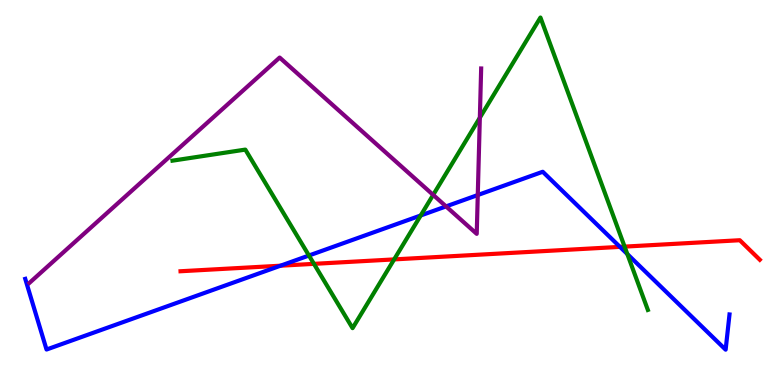[{'lines': ['blue', 'red'], 'intersections': [{'x': 3.62, 'y': 3.1}, {'x': 8.0, 'y': 3.59}]}, {'lines': ['green', 'red'], 'intersections': [{'x': 4.05, 'y': 3.15}, {'x': 5.09, 'y': 3.26}, {'x': 8.06, 'y': 3.59}]}, {'lines': ['purple', 'red'], 'intersections': []}, {'lines': ['blue', 'green'], 'intersections': [{'x': 3.99, 'y': 3.36}, {'x': 5.43, 'y': 4.4}, {'x': 8.09, 'y': 3.4}]}, {'lines': ['blue', 'purple'], 'intersections': [{'x': 5.76, 'y': 4.64}, {'x': 6.16, 'y': 4.93}]}, {'lines': ['green', 'purple'], 'intersections': [{'x': 5.59, 'y': 4.94}, {'x': 6.19, 'y': 6.94}]}]